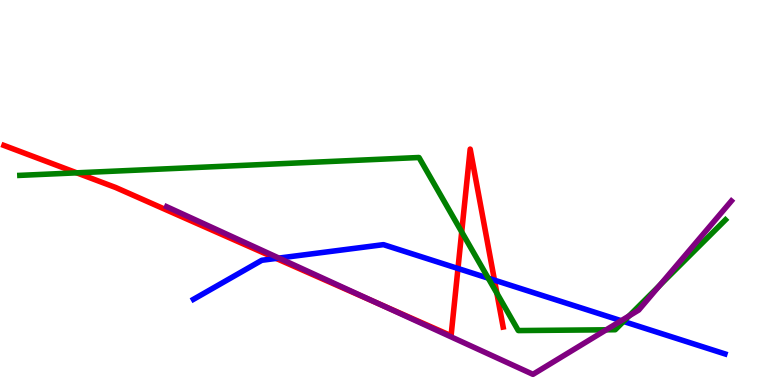[{'lines': ['blue', 'red'], 'intersections': [{'x': 3.56, 'y': 3.29}, {'x': 5.91, 'y': 3.03}, {'x': 6.38, 'y': 2.72}]}, {'lines': ['green', 'red'], 'intersections': [{'x': 0.99, 'y': 5.51}, {'x': 5.96, 'y': 3.98}, {'x': 6.41, 'y': 2.38}]}, {'lines': ['purple', 'red'], 'intersections': [{'x': 4.88, 'y': 2.12}]}, {'lines': ['blue', 'green'], 'intersections': [{'x': 6.3, 'y': 2.77}, {'x': 8.05, 'y': 1.65}]}, {'lines': ['blue', 'purple'], 'intersections': [{'x': 3.6, 'y': 3.3}, {'x': 8.02, 'y': 1.67}]}, {'lines': ['green', 'purple'], 'intersections': [{'x': 7.82, 'y': 1.43}, {'x': 8.12, 'y': 1.79}, {'x': 8.51, 'y': 2.58}]}]